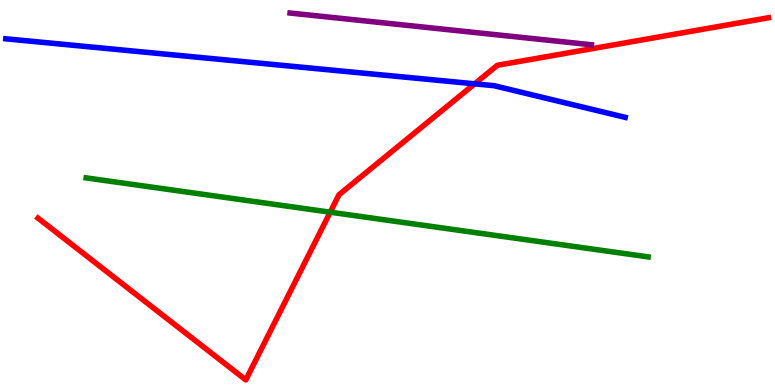[{'lines': ['blue', 'red'], 'intersections': [{'x': 6.12, 'y': 7.82}]}, {'lines': ['green', 'red'], 'intersections': [{'x': 4.26, 'y': 4.49}]}, {'lines': ['purple', 'red'], 'intersections': []}, {'lines': ['blue', 'green'], 'intersections': []}, {'lines': ['blue', 'purple'], 'intersections': []}, {'lines': ['green', 'purple'], 'intersections': []}]